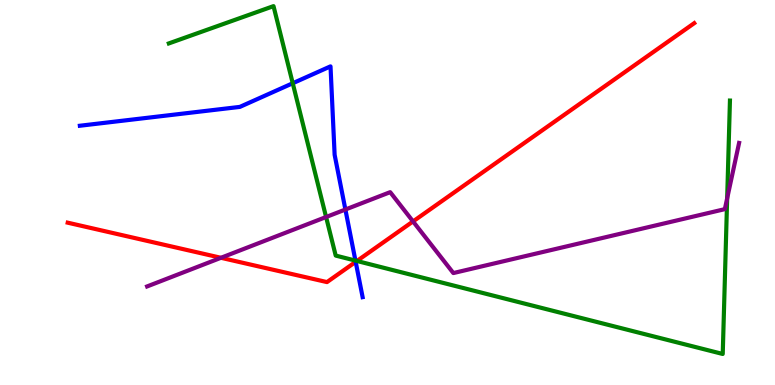[{'lines': ['blue', 'red'], 'intersections': [{'x': 4.59, 'y': 3.2}]}, {'lines': ['green', 'red'], 'intersections': [{'x': 4.61, 'y': 3.22}]}, {'lines': ['purple', 'red'], 'intersections': [{'x': 2.85, 'y': 3.3}, {'x': 5.33, 'y': 4.25}]}, {'lines': ['blue', 'green'], 'intersections': [{'x': 3.78, 'y': 7.84}, {'x': 4.59, 'y': 3.23}]}, {'lines': ['blue', 'purple'], 'intersections': [{'x': 4.46, 'y': 4.56}]}, {'lines': ['green', 'purple'], 'intersections': [{'x': 4.21, 'y': 4.36}, {'x': 9.38, 'y': 4.85}]}]